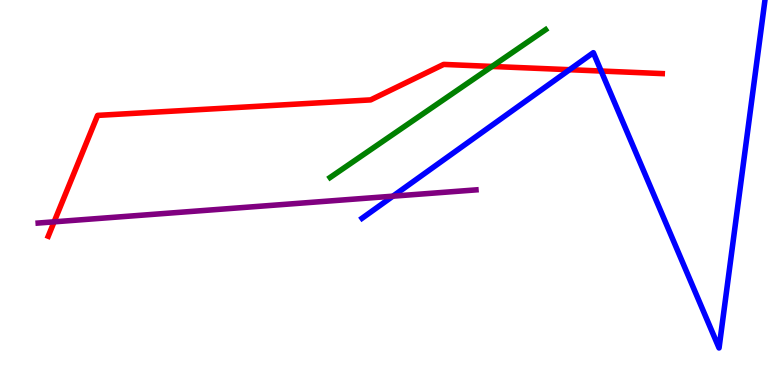[{'lines': ['blue', 'red'], 'intersections': [{'x': 7.35, 'y': 8.19}, {'x': 7.76, 'y': 8.16}]}, {'lines': ['green', 'red'], 'intersections': [{'x': 6.35, 'y': 8.27}]}, {'lines': ['purple', 'red'], 'intersections': [{'x': 0.698, 'y': 4.24}]}, {'lines': ['blue', 'green'], 'intersections': []}, {'lines': ['blue', 'purple'], 'intersections': [{'x': 5.07, 'y': 4.9}]}, {'lines': ['green', 'purple'], 'intersections': []}]